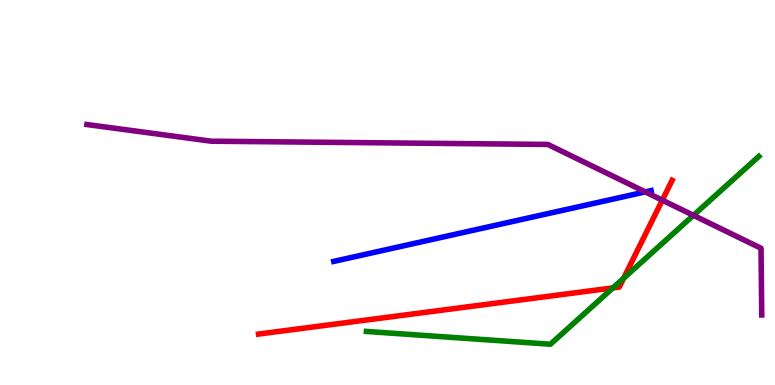[{'lines': ['blue', 'red'], 'intersections': []}, {'lines': ['green', 'red'], 'intersections': [{'x': 7.91, 'y': 2.52}, {'x': 8.05, 'y': 2.77}]}, {'lines': ['purple', 'red'], 'intersections': [{'x': 8.55, 'y': 4.8}]}, {'lines': ['blue', 'green'], 'intersections': []}, {'lines': ['blue', 'purple'], 'intersections': [{'x': 8.33, 'y': 5.02}]}, {'lines': ['green', 'purple'], 'intersections': [{'x': 8.95, 'y': 4.41}]}]